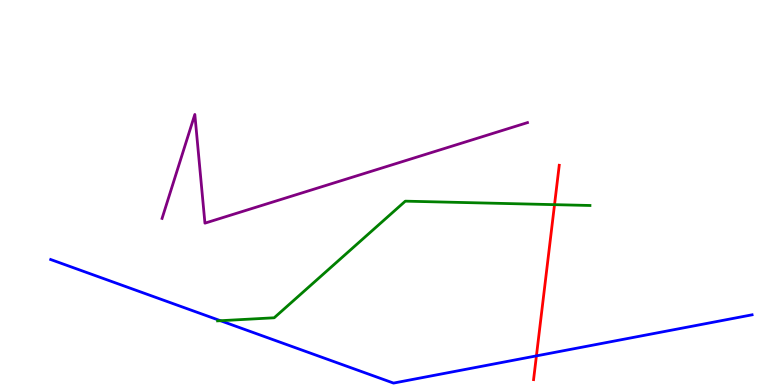[{'lines': ['blue', 'red'], 'intersections': [{'x': 6.92, 'y': 0.756}]}, {'lines': ['green', 'red'], 'intersections': [{'x': 7.16, 'y': 4.68}]}, {'lines': ['purple', 'red'], 'intersections': []}, {'lines': ['blue', 'green'], 'intersections': [{'x': 2.84, 'y': 1.67}]}, {'lines': ['blue', 'purple'], 'intersections': []}, {'lines': ['green', 'purple'], 'intersections': []}]